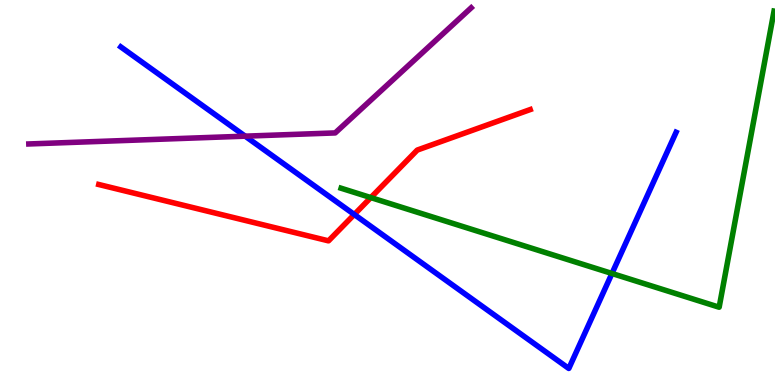[{'lines': ['blue', 'red'], 'intersections': [{'x': 4.57, 'y': 4.43}]}, {'lines': ['green', 'red'], 'intersections': [{'x': 4.78, 'y': 4.87}]}, {'lines': ['purple', 'red'], 'intersections': []}, {'lines': ['blue', 'green'], 'intersections': [{'x': 7.9, 'y': 2.9}]}, {'lines': ['blue', 'purple'], 'intersections': [{'x': 3.16, 'y': 6.46}]}, {'lines': ['green', 'purple'], 'intersections': []}]